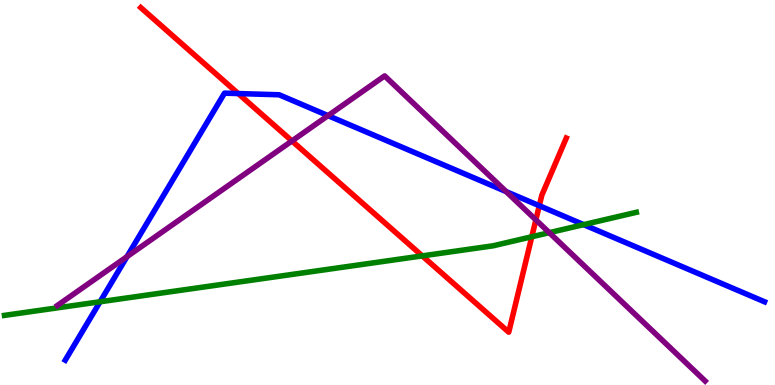[{'lines': ['blue', 'red'], 'intersections': [{'x': 3.07, 'y': 7.57}, {'x': 6.96, 'y': 4.66}]}, {'lines': ['green', 'red'], 'intersections': [{'x': 5.45, 'y': 3.35}, {'x': 6.86, 'y': 3.85}]}, {'lines': ['purple', 'red'], 'intersections': [{'x': 3.77, 'y': 6.34}, {'x': 6.91, 'y': 4.29}]}, {'lines': ['blue', 'green'], 'intersections': [{'x': 1.29, 'y': 2.16}, {'x': 7.53, 'y': 4.17}]}, {'lines': ['blue', 'purple'], 'intersections': [{'x': 1.64, 'y': 3.33}, {'x': 4.23, 'y': 7.0}, {'x': 6.53, 'y': 5.02}]}, {'lines': ['green', 'purple'], 'intersections': [{'x': 7.09, 'y': 3.96}]}]